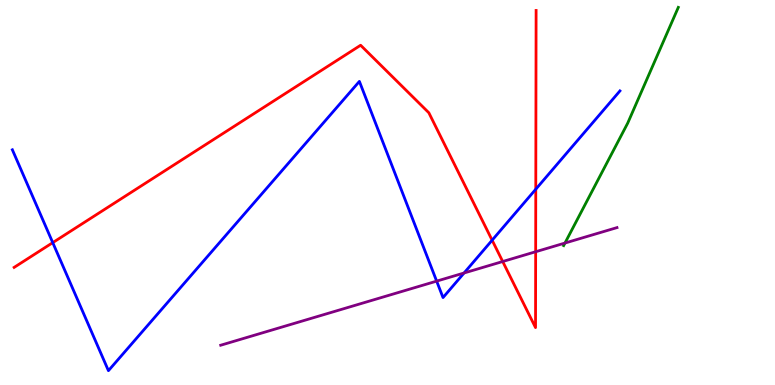[{'lines': ['blue', 'red'], 'intersections': [{'x': 0.681, 'y': 3.7}, {'x': 6.35, 'y': 3.76}, {'x': 6.91, 'y': 5.09}]}, {'lines': ['green', 'red'], 'intersections': []}, {'lines': ['purple', 'red'], 'intersections': [{'x': 6.49, 'y': 3.21}, {'x': 6.91, 'y': 3.46}]}, {'lines': ['blue', 'green'], 'intersections': []}, {'lines': ['blue', 'purple'], 'intersections': [{'x': 5.63, 'y': 2.7}, {'x': 5.99, 'y': 2.91}]}, {'lines': ['green', 'purple'], 'intersections': [{'x': 7.29, 'y': 3.69}]}]